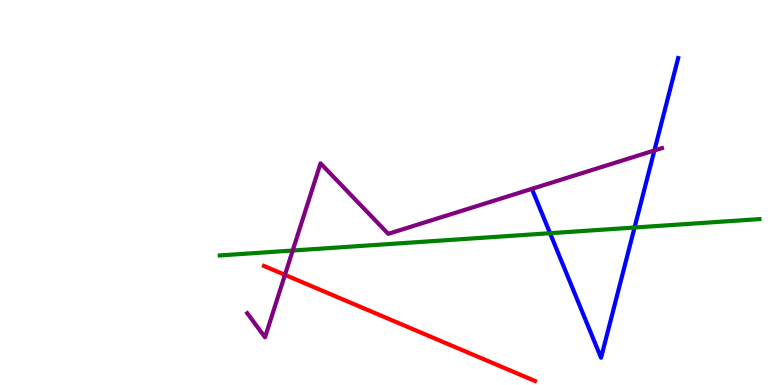[{'lines': ['blue', 'red'], 'intersections': []}, {'lines': ['green', 'red'], 'intersections': []}, {'lines': ['purple', 'red'], 'intersections': [{'x': 3.68, 'y': 2.86}]}, {'lines': ['blue', 'green'], 'intersections': [{'x': 7.1, 'y': 3.94}, {'x': 8.19, 'y': 4.09}]}, {'lines': ['blue', 'purple'], 'intersections': [{'x': 8.44, 'y': 6.09}]}, {'lines': ['green', 'purple'], 'intersections': [{'x': 3.78, 'y': 3.49}]}]